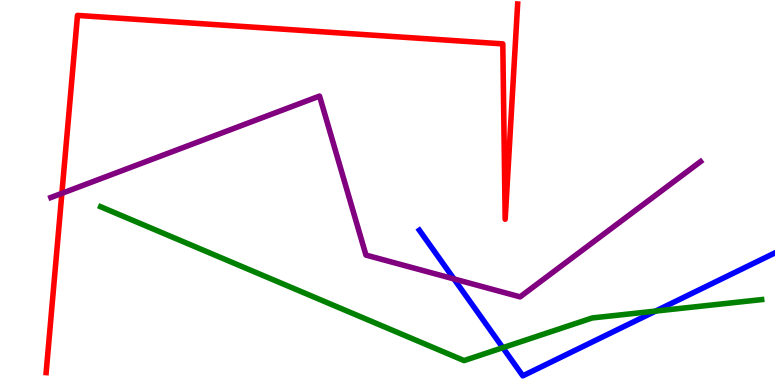[{'lines': ['blue', 'red'], 'intersections': []}, {'lines': ['green', 'red'], 'intersections': []}, {'lines': ['purple', 'red'], 'intersections': [{'x': 0.798, 'y': 4.98}]}, {'lines': ['blue', 'green'], 'intersections': [{'x': 6.49, 'y': 0.969}, {'x': 8.46, 'y': 1.92}]}, {'lines': ['blue', 'purple'], 'intersections': [{'x': 5.86, 'y': 2.75}]}, {'lines': ['green', 'purple'], 'intersections': []}]